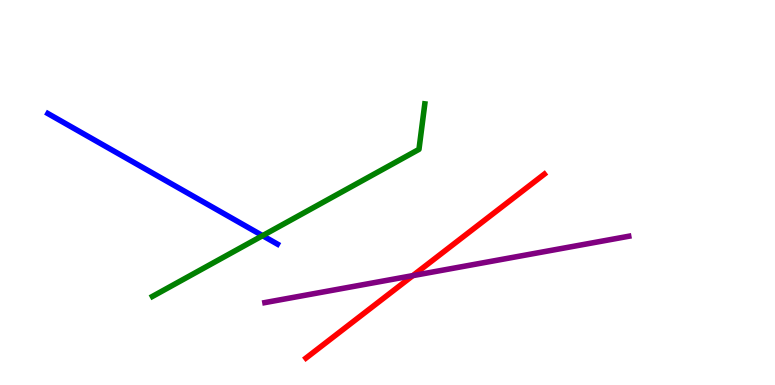[{'lines': ['blue', 'red'], 'intersections': []}, {'lines': ['green', 'red'], 'intersections': []}, {'lines': ['purple', 'red'], 'intersections': [{'x': 5.33, 'y': 2.84}]}, {'lines': ['blue', 'green'], 'intersections': [{'x': 3.39, 'y': 3.88}]}, {'lines': ['blue', 'purple'], 'intersections': []}, {'lines': ['green', 'purple'], 'intersections': []}]